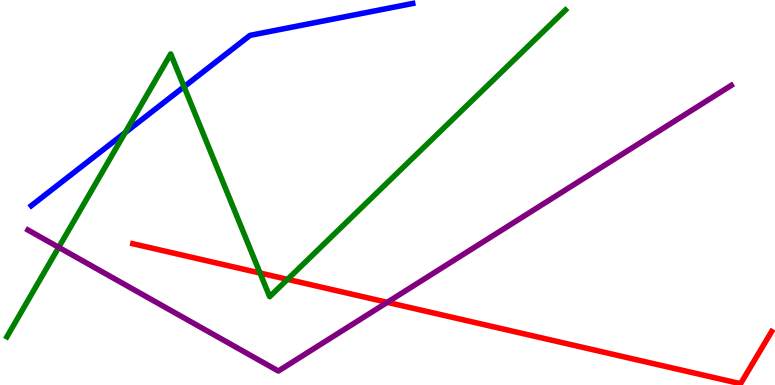[{'lines': ['blue', 'red'], 'intersections': []}, {'lines': ['green', 'red'], 'intersections': [{'x': 3.36, 'y': 2.91}, {'x': 3.71, 'y': 2.74}]}, {'lines': ['purple', 'red'], 'intersections': [{'x': 5.0, 'y': 2.15}]}, {'lines': ['blue', 'green'], 'intersections': [{'x': 1.61, 'y': 6.55}, {'x': 2.38, 'y': 7.75}]}, {'lines': ['blue', 'purple'], 'intersections': []}, {'lines': ['green', 'purple'], 'intersections': [{'x': 0.758, 'y': 3.58}]}]